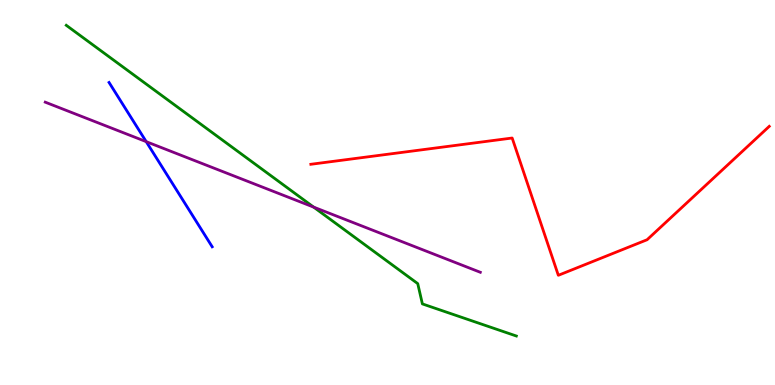[{'lines': ['blue', 'red'], 'intersections': []}, {'lines': ['green', 'red'], 'intersections': []}, {'lines': ['purple', 'red'], 'intersections': []}, {'lines': ['blue', 'green'], 'intersections': []}, {'lines': ['blue', 'purple'], 'intersections': [{'x': 1.89, 'y': 6.32}]}, {'lines': ['green', 'purple'], 'intersections': [{'x': 4.05, 'y': 4.62}]}]